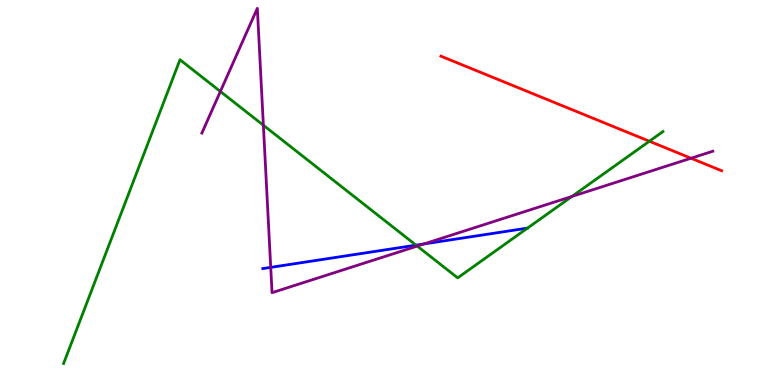[{'lines': ['blue', 'red'], 'intersections': []}, {'lines': ['green', 'red'], 'intersections': [{'x': 8.38, 'y': 6.33}]}, {'lines': ['purple', 'red'], 'intersections': [{'x': 8.92, 'y': 5.89}]}, {'lines': ['blue', 'green'], 'intersections': [{'x': 5.37, 'y': 3.63}]}, {'lines': ['blue', 'purple'], 'intersections': [{'x': 3.49, 'y': 3.06}, {'x': 5.47, 'y': 3.66}]}, {'lines': ['green', 'purple'], 'intersections': [{'x': 2.84, 'y': 7.62}, {'x': 3.4, 'y': 6.75}, {'x': 5.38, 'y': 3.61}, {'x': 7.38, 'y': 4.9}]}]